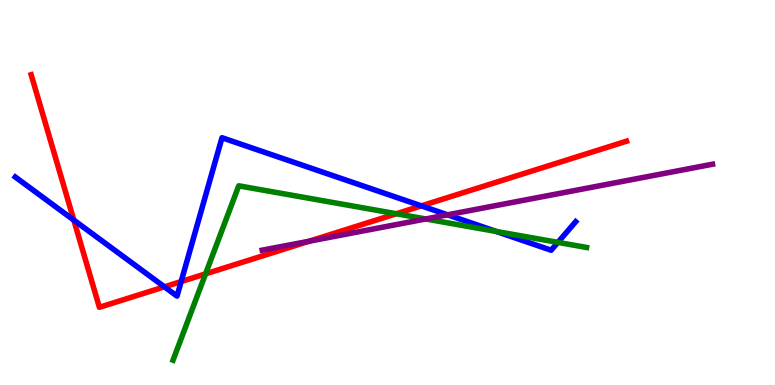[{'lines': ['blue', 'red'], 'intersections': [{'x': 0.953, 'y': 4.28}, {'x': 2.12, 'y': 2.55}, {'x': 2.34, 'y': 2.69}, {'x': 5.44, 'y': 4.65}]}, {'lines': ['green', 'red'], 'intersections': [{'x': 2.65, 'y': 2.89}, {'x': 5.11, 'y': 4.45}]}, {'lines': ['purple', 'red'], 'intersections': [{'x': 3.99, 'y': 3.73}]}, {'lines': ['blue', 'green'], 'intersections': [{'x': 6.4, 'y': 3.99}, {'x': 7.2, 'y': 3.7}]}, {'lines': ['blue', 'purple'], 'intersections': [{'x': 5.77, 'y': 4.42}]}, {'lines': ['green', 'purple'], 'intersections': [{'x': 5.49, 'y': 4.31}]}]